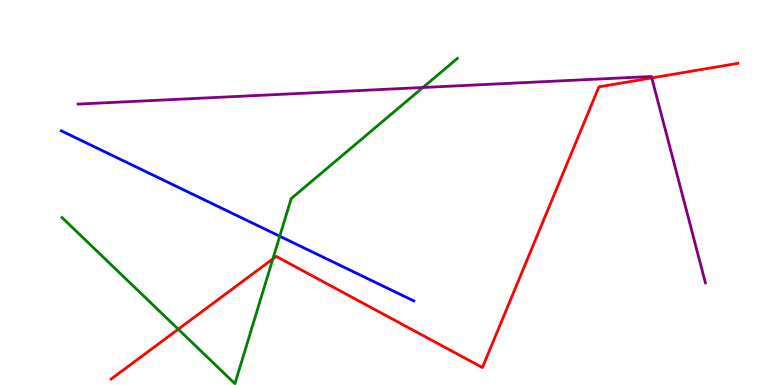[{'lines': ['blue', 'red'], 'intersections': []}, {'lines': ['green', 'red'], 'intersections': [{'x': 2.3, 'y': 1.45}, {'x': 3.52, 'y': 3.27}]}, {'lines': ['purple', 'red'], 'intersections': [{'x': 8.41, 'y': 7.98}]}, {'lines': ['blue', 'green'], 'intersections': [{'x': 3.61, 'y': 3.86}]}, {'lines': ['blue', 'purple'], 'intersections': []}, {'lines': ['green', 'purple'], 'intersections': [{'x': 5.46, 'y': 7.73}]}]